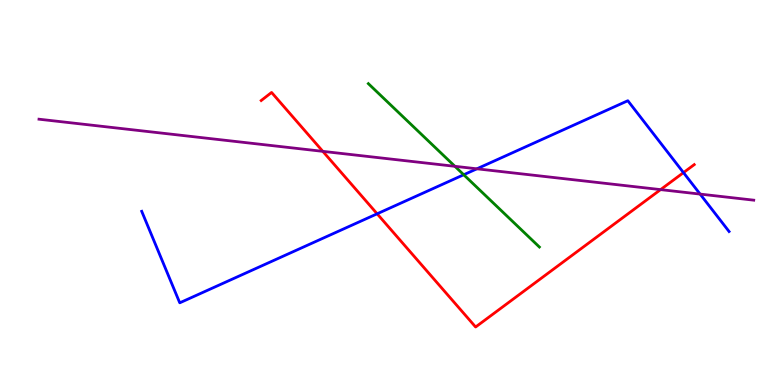[{'lines': ['blue', 'red'], 'intersections': [{'x': 4.87, 'y': 4.45}, {'x': 8.82, 'y': 5.52}]}, {'lines': ['green', 'red'], 'intersections': []}, {'lines': ['purple', 'red'], 'intersections': [{'x': 4.17, 'y': 6.07}, {'x': 8.52, 'y': 5.07}]}, {'lines': ['blue', 'green'], 'intersections': [{'x': 5.98, 'y': 5.46}]}, {'lines': ['blue', 'purple'], 'intersections': [{'x': 6.15, 'y': 5.62}, {'x': 9.03, 'y': 4.96}]}, {'lines': ['green', 'purple'], 'intersections': [{'x': 5.87, 'y': 5.68}]}]